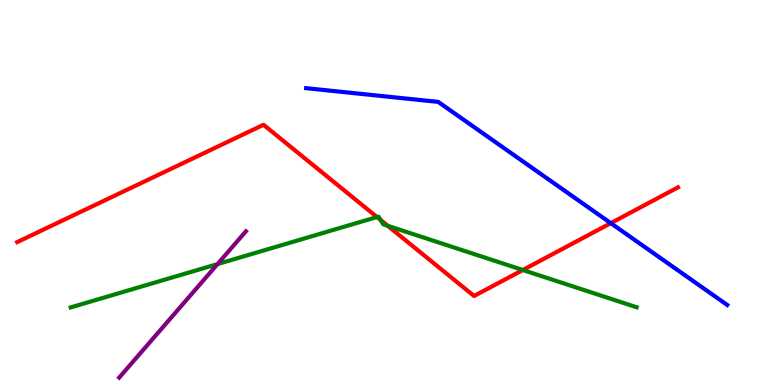[{'lines': ['blue', 'red'], 'intersections': [{'x': 7.88, 'y': 4.2}]}, {'lines': ['green', 'red'], 'intersections': [{'x': 4.86, 'y': 4.36}, {'x': 4.91, 'y': 4.29}, {'x': 5.0, 'y': 4.14}, {'x': 6.75, 'y': 2.99}]}, {'lines': ['purple', 'red'], 'intersections': []}, {'lines': ['blue', 'green'], 'intersections': []}, {'lines': ['blue', 'purple'], 'intersections': []}, {'lines': ['green', 'purple'], 'intersections': [{'x': 2.81, 'y': 3.14}]}]